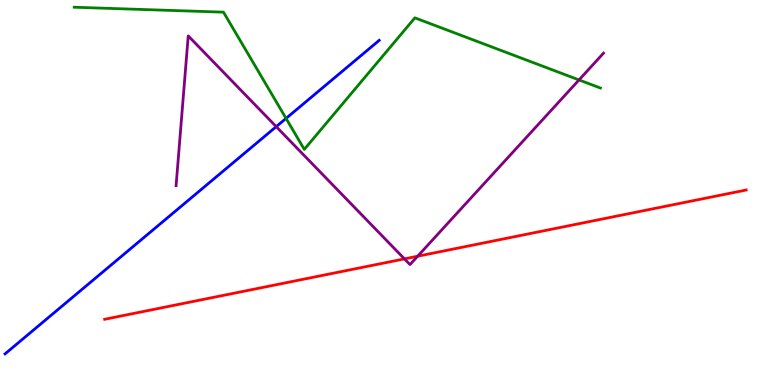[{'lines': ['blue', 'red'], 'intersections': []}, {'lines': ['green', 'red'], 'intersections': []}, {'lines': ['purple', 'red'], 'intersections': [{'x': 5.22, 'y': 3.28}, {'x': 5.39, 'y': 3.34}]}, {'lines': ['blue', 'green'], 'intersections': [{'x': 3.69, 'y': 6.92}]}, {'lines': ['blue', 'purple'], 'intersections': [{'x': 3.56, 'y': 6.71}]}, {'lines': ['green', 'purple'], 'intersections': [{'x': 7.47, 'y': 7.92}]}]